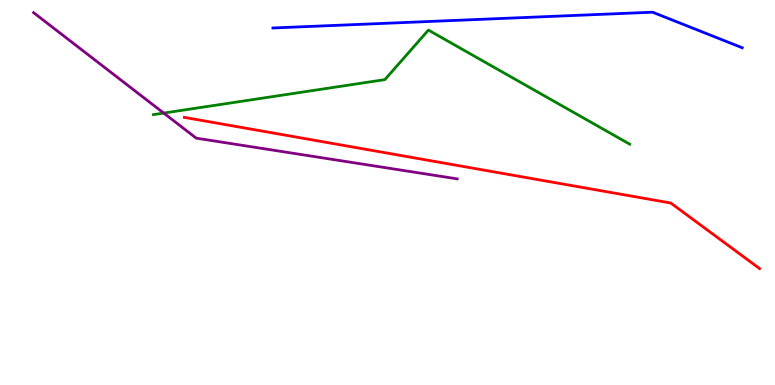[{'lines': ['blue', 'red'], 'intersections': []}, {'lines': ['green', 'red'], 'intersections': []}, {'lines': ['purple', 'red'], 'intersections': []}, {'lines': ['blue', 'green'], 'intersections': []}, {'lines': ['blue', 'purple'], 'intersections': []}, {'lines': ['green', 'purple'], 'intersections': [{'x': 2.11, 'y': 7.06}]}]